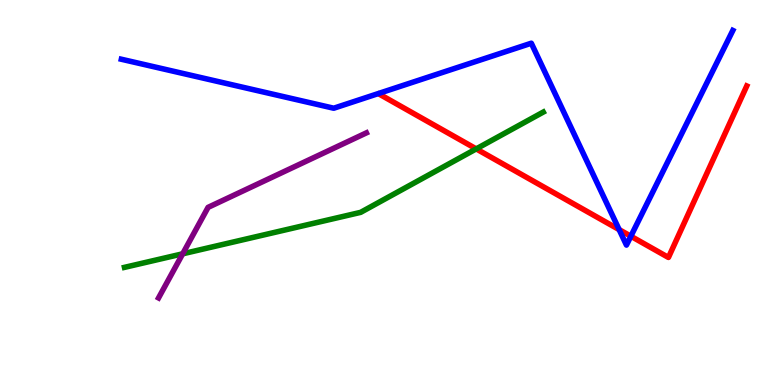[{'lines': ['blue', 'red'], 'intersections': [{'x': 7.99, 'y': 4.04}, {'x': 8.14, 'y': 3.86}]}, {'lines': ['green', 'red'], 'intersections': [{'x': 6.14, 'y': 6.13}]}, {'lines': ['purple', 'red'], 'intersections': []}, {'lines': ['blue', 'green'], 'intersections': []}, {'lines': ['blue', 'purple'], 'intersections': []}, {'lines': ['green', 'purple'], 'intersections': [{'x': 2.36, 'y': 3.41}]}]